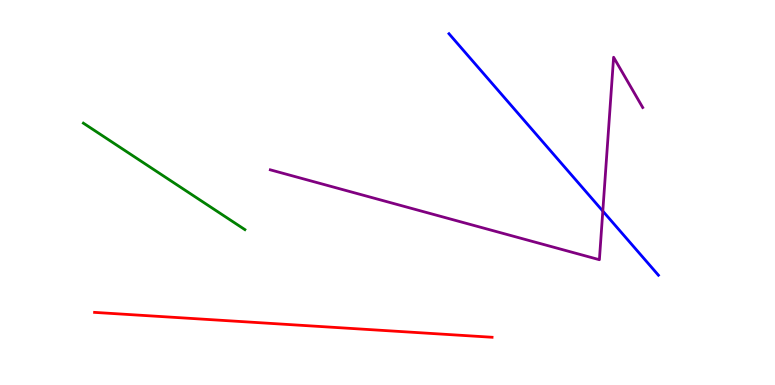[{'lines': ['blue', 'red'], 'intersections': []}, {'lines': ['green', 'red'], 'intersections': []}, {'lines': ['purple', 'red'], 'intersections': []}, {'lines': ['blue', 'green'], 'intersections': []}, {'lines': ['blue', 'purple'], 'intersections': [{'x': 7.78, 'y': 4.52}]}, {'lines': ['green', 'purple'], 'intersections': []}]